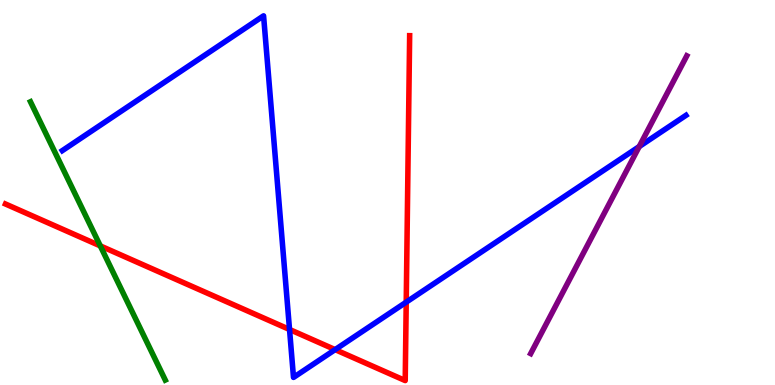[{'lines': ['blue', 'red'], 'intersections': [{'x': 3.74, 'y': 1.44}, {'x': 4.32, 'y': 0.919}, {'x': 5.24, 'y': 2.15}]}, {'lines': ['green', 'red'], 'intersections': [{'x': 1.29, 'y': 3.61}]}, {'lines': ['purple', 'red'], 'intersections': []}, {'lines': ['blue', 'green'], 'intersections': []}, {'lines': ['blue', 'purple'], 'intersections': [{'x': 8.25, 'y': 6.19}]}, {'lines': ['green', 'purple'], 'intersections': []}]